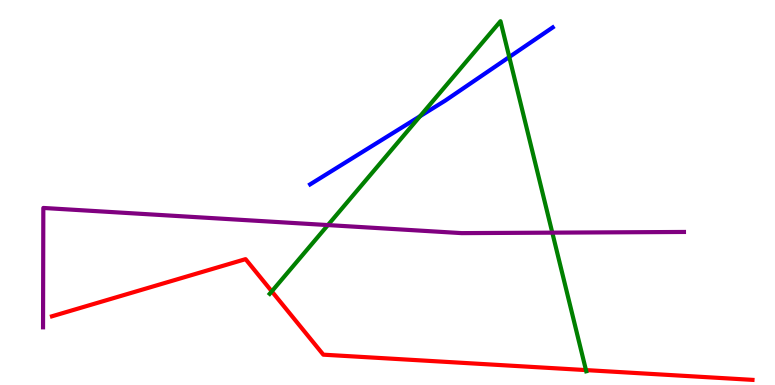[{'lines': ['blue', 'red'], 'intersections': []}, {'lines': ['green', 'red'], 'intersections': [{'x': 3.51, 'y': 2.43}, {'x': 7.56, 'y': 0.387}]}, {'lines': ['purple', 'red'], 'intersections': []}, {'lines': ['blue', 'green'], 'intersections': [{'x': 5.42, 'y': 6.98}, {'x': 6.57, 'y': 8.52}]}, {'lines': ['blue', 'purple'], 'intersections': []}, {'lines': ['green', 'purple'], 'intersections': [{'x': 4.23, 'y': 4.15}, {'x': 7.13, 'y': 3.96}]}]